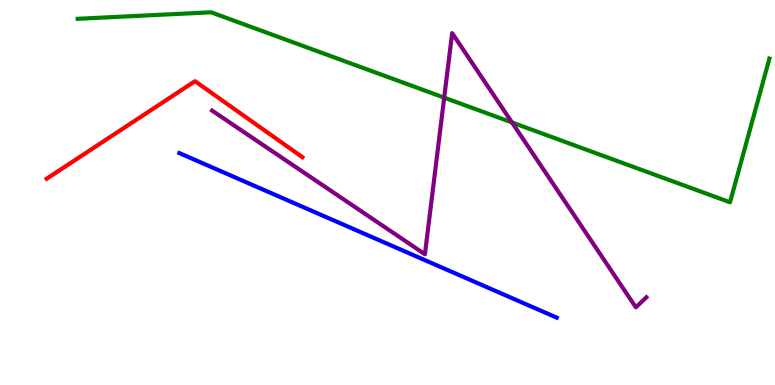[{'lines': ['blue', 'red'], 'intersections': []}, {'lines': ['green', 'red'], 'intersections': []}, {'lines': ['purple', 'red'], 'intersections': []}, {'lines': ['blue', 'green'], 'intersections': []}, {'lines': ['blue', 'purple'], 'intersections': []}, {'lines': ['green', 'purple'], 'intersections': [{'x': 5.73, 'y': 7.46}, {'x': 6.61, 'y': 6.82}]}]